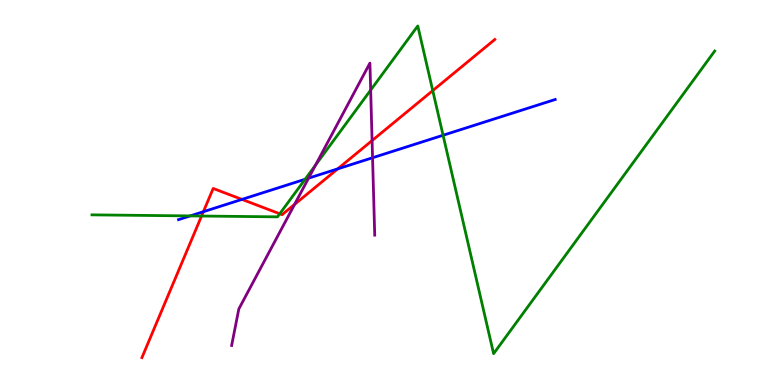[{'lines': ['blue', 'red'], 'intersections': [{'x': 2.62, 'y': 4.5}, {'x': 3.12, 'y': 4.82}, {'x': 4.36, 'y': 5.61}]}, {'lines': ['green', 'red'], 'intersections': [{'x': 2.6, 'y': 4.39}, {'x': 3.61, 'y': 4.45}, {'x': 5.58, 'y': 7.65}]}, {'lines': ['purple', 'red'], 'intersections': [{'x': 3.8, 'y': 4.69}, {'x': 4.8, 'y': 6.35}]}, {'lines': ['blue', 'green'], 'intersections': [{'x': 2.45, 'y': 4.39}, {'x': 3.94, 'y': 5.34}, {'x': 5.72, 'y': 6.49}]}, {'lines': ['blue', 'purple'], 'intersections': [{'x': 3.98, 'y': 5.37}, {'x': 4.81, 'y': 5.9}]}, {'lines': ['green', 'purple'], 'intersections': [{'x': 4.07, 'y': 5.71}, {'x': 4.78, 'y': 7.66}]}]